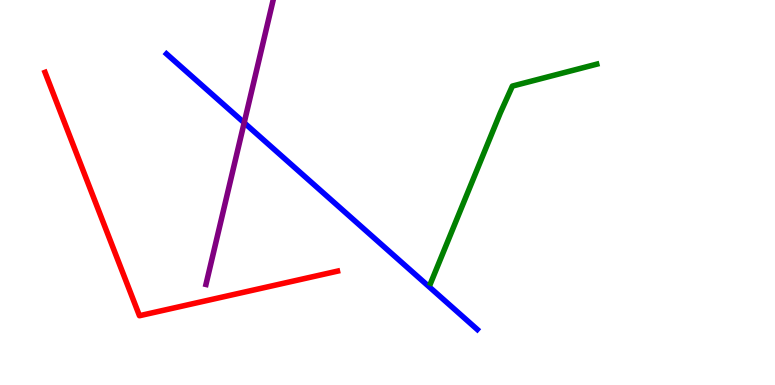[{'lines': ['blue', 'red'], 'intersections': []}, {'lines': ['green', 'red'], 'intersections': []}, {'lines': ['purple', 'red'], 'intersections': []}, {'lines': ['blue', 'green'], 'intersections': []}, {'lines': ['blue', 'purple'], 'intersections': [{'x': 3.15, 'y': 6.81}]}, {'lines': ['green', 'purple'], 'intersections': []}]